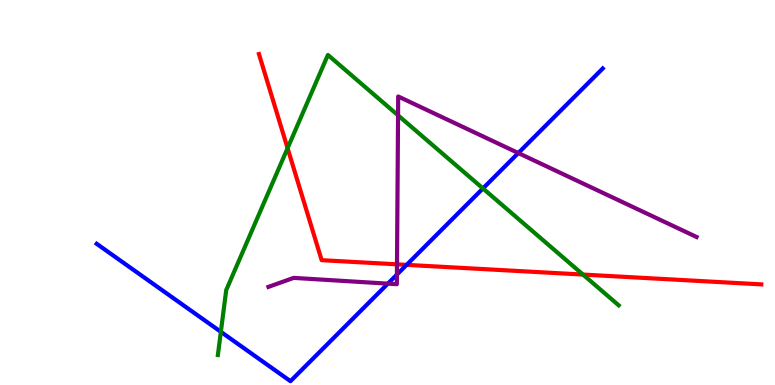[{'lines': ['blue', 'red'], 'intersections': [{'x': 5.25, 'y': 3.12}]}, {'lines': ['green', 'red'], 'intersections': [{'x': 3.71, 'y': 6.15}, {'x': 7.52, 'y': 2.87}]}, {'lines': ['purple', 'red'], 'intersections': [{'x': 5.12, 'y': 3.13}]}, {'lines': ['blue', 'green'], 'intersections': [{'x': 2.85, 'y': 1.38}, {'x': 6.23, 'y': 5.11}]}, {'lines': ['blue', 'purple'], 'intersections': [{'x': 5.0, 'y': 2.63}, {'x': 5.12, 'y': 2.87}, {'x': 6.69, 'y': 6.02}]}, {'lines': ['green', 'purple'], 'intersections': [{'x': 5.14, 'y': 7.0}]}]